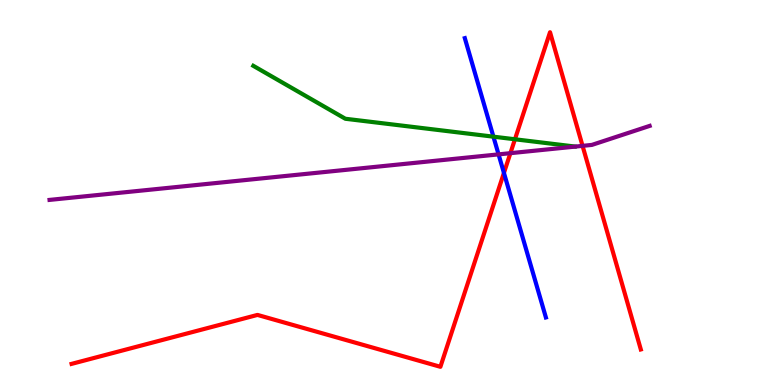[{'lines': ['blue', 'red'], 'intersections': [{'x': 6.5, 'y': 5.51}]}, {'lines': ['green', 'red'], 'intersections': [{'x': 6.64, 'y': 6.38}]}, {'lines': ['purple', 'red'], 'intersections': [{'x': 6.59, 'y': 6.02}, {'x': 7.52, 'y': 6.21}]}, {'lines': ['blue', 'green'], 'intersections': [{'x': 6.37, 'y': 6.45}]}, {'lines': ['blue', 'purple'], 'intersections': [{'x': 6.43, 'y': 5.99}]}, {'lines': ['green', 'purple'], 'intersections': []}]